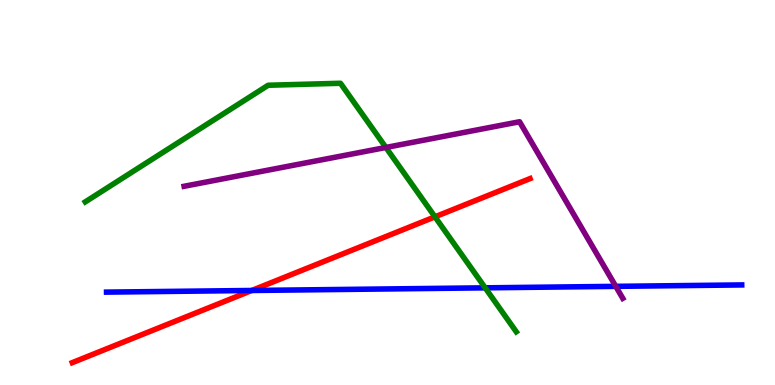[{'lines': ['blue', 'red'], 'intersections': [{'x': 3.25, 'y': 2.46}]}, {'lines': ['green', 'red'], 'intersections': [{'x': 5.61, 'y': 4.37}]}, {'lines': ['purple', 'red'], 'intersections': []}, {'lines': ['blue', 'green'], 'intersections': [{'x': 6.26, 'y': 2.52}]}, {'lines': ['blue', 'purple'], 'intersections': [{'x': 7.95, 'y': 2.56}]}, {'lines': ['green', 'purple'], 'intersections': [{'x': 4.98, 'y': 6.17}]}]